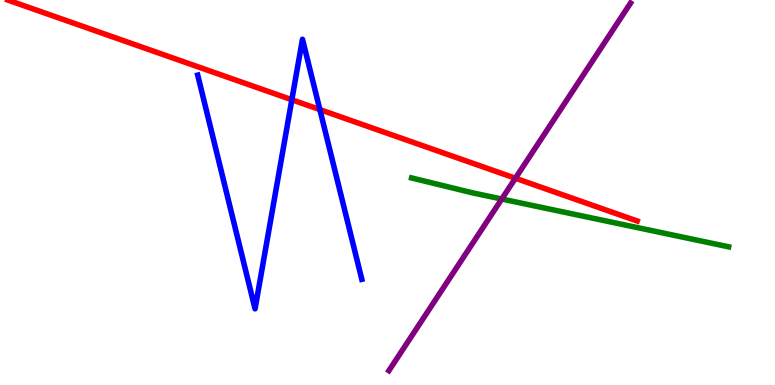[{'lines': ['blue', 'red'], 'intersections': [{'x': 3.77, 'y': 7.41}, {'x': 4.13, 'y': 7.15}]}, {'lines': ['green', 'red'], 'intersections': []}, {'lines': ['purple', 'red'], 'intersections': [{'x': 6.65, 'y': 5.37}]}, {'lines': ['blue', 'green'], 'intersections': []}, {'lines': ['blue', 'purple'], 'intersections': []}, {'lines': ['green', 'purple'], 'intersections': [{'x': 6.47, 'y': 4.83}]}]